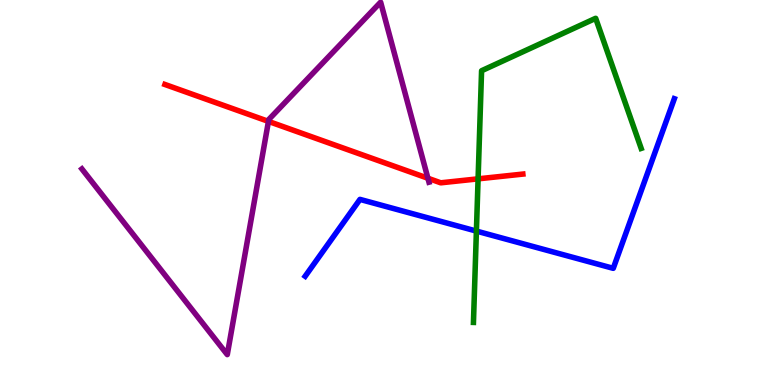[{'lines': ['blue', 'red'], 'intersections': []}, {'lines': ['green', 'red'], 'intersections': [{'x': 6.17, 'y': 5.35}]}, {'lines': ['purple', 'red'], 'intersections': [{'x': 3.46, 'y': 6.85}, {'x': 5.52, 'y': 5.37}]}, {'lines': ['blue', 'green'], 'intersections': [{'x': 6.15, 'y': 4.0}]}, {'lines': ['blue', 'purple'], 'intersections': []}, {'lines': ['green', 'purple'], 'intersections': []}]